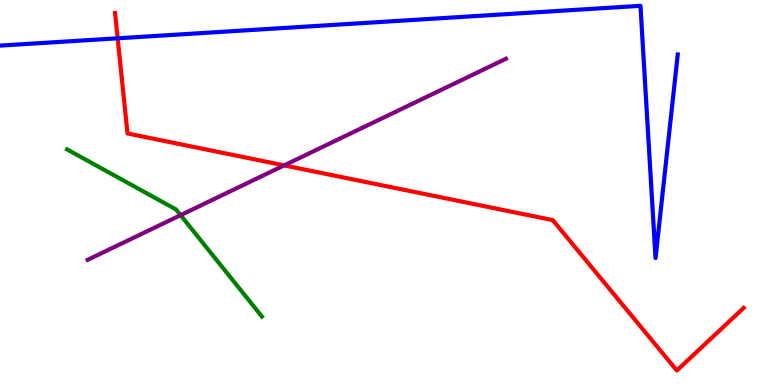[{'lines': ['blue', 'red'], 'intersections': [{'x': 1.52, 'y': 9.01}]}, {'lines': ['green', 'red'], 'intersections': []}, {'lines': ['purple', 'red'], 'intersections': [{'x': 3.67, 'y': 5.7}]}, {'lines': ['blue', 'green'], 'intersections': []}, {'lines': ['blue', 'purple'], 'intersections': []}, {'lines': ['green', 'purple'], 'intersections': [{'x': 2.33, 'y': 4.41}]}]